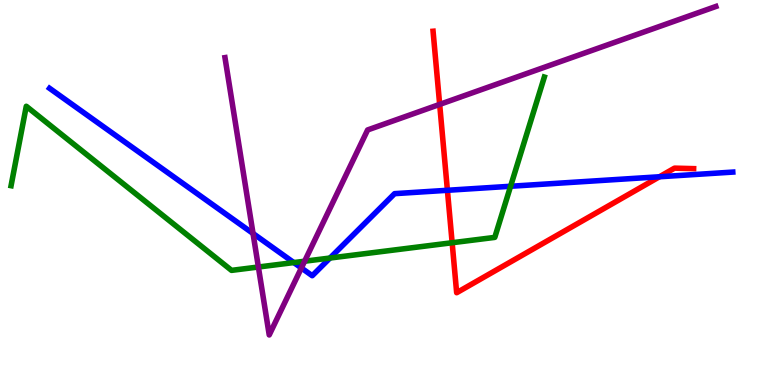[{'lines': ['blue', 'red'], 'intersections': [{'x': 5.77, 'y': 5.06}, {'x': 8.51, 'y': 5.41}]}, {'lines': ['green', 'red'], 'intersections': [{'x': 5.83, 'y': 3.7}]}, {'lines': ['purple', 'red'], 'intersections': [{'x': 5.67, 'y': 7.29}]}, {'lines': ['blue', 'green'], 'intersections': [{'x': 3.79, 'y': 3.18}, {'x': 4.26, 'y': 3.3}, {'x': 6.59, 'y': 5.16}]}, {'lines': ['blue', 'purple'], 'intersections': [{'x': 3.26, 'y': 3.94}, {'x': 3.89, 'y': 3.04}]}, {'lines': ['green', 'purple'], 'intersections': [{'x': 3.33, 'y': 3.06}, {'x': 3.93, 'y': 3.22}]}]